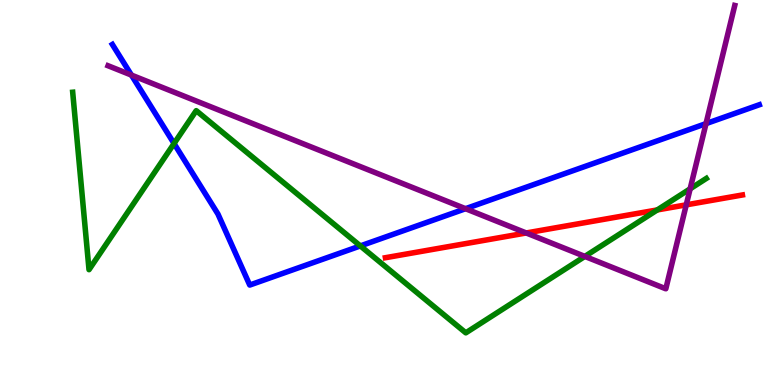[{'lines': ['blue', 'red'], 'intersections': []}, {'lines': ['green', 'red'], 'intersections': [{'x': 8.48, 'y': 4.55}]}, {'lines': ['purple', 'red'], 'intersections': [{'x': 6.79, 'y': 3.95}, {'x': 8.85, 'y': 4.68}]}, {'lines': ['blue', 'green'], 'intersections': [{'x': 2.25, 'y': 6.27}, {'x': 4.65, 'y': 3.61}]}, {'lines': ['blue', 'purple'], 'intersections': [{'x': 1.7, 'y': 8.05}, {'x': 6.01, 'y': 4.58}, {'x': 9.11, 'y': 6.79}]}, {'lines': ['green', 'purple'], 'intersections': [{'x': 7.55, 'y': 3.34}, {'x': 8.91, 'y': 5.1}]}]